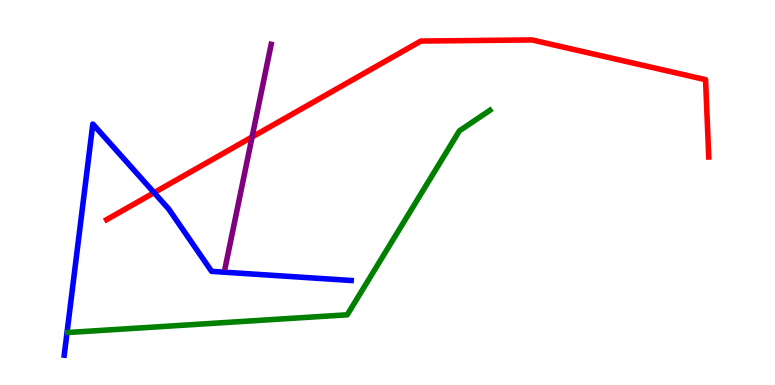[{'lines': ['blue', 'red'], 'intersections': [{'x': 1.99, 'y': 5.0}]}, {'lines': ['green', 'red'], 'intersections': []}, {'lines': ['purple', 'red'], 'intersections': [{'x': 3.25, 'y': 6.44}]}, {'lines': ['blue', 'green'], 'intersections': []}, {'lines': ['blue', 'purple'], 'intersections': []}, {'lines': ['green', 'purple'], 'intersections': []}]